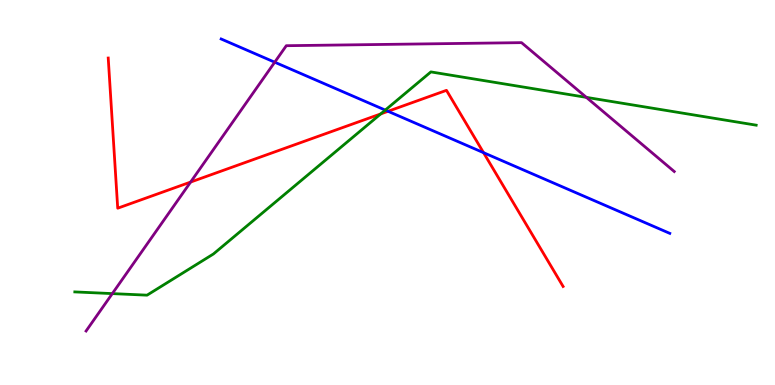[{'lines': ['blue', 'red'], 'intersections': [{'x': 5.01, 'y': 7.11}, {'x': 6.24, 'y': 6.03}]}, {'lines': ['green', 'red'], 'intersections': [{'x': 4.91, 'y': 7.04}]}, {'lines': ['purple', 'red'], 'intersections': [{'x': 2.46, 'y': 5.27}]}, {'lines': ['blue', 'green'], 'intersections': [{'x': 4.97, 'y': 7.14}]}, {'lines': ['blue', 'purple'], 'intersections': [{'x': 3.54, 'y': 8.38}]}, {'lines': ['green', 'purple'], 'intersections': [{'x': 1.45, 'y': 2.37}, {'x': 7.57, 'y': 7.47}]}]